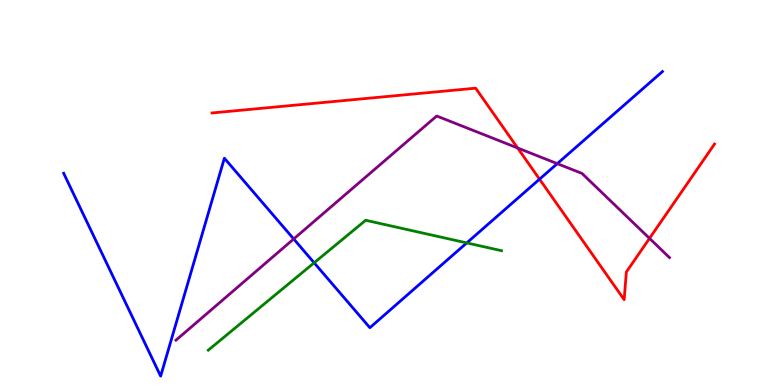[{'lines': ['blue', 'red'], 'intersections': [{'x': 6.96, 'y': 5.35}]}, {'lines': ['green', 'red'], 'intersections': []}, {'lines': ['purple', 'red'], 'intersections': [{'x': 6.68, 'y': 6.16}, {'x': 8.38, 'y': 3.81}]}, {'lines': ['blue', 'green'], 'intersections': [{'x': 4.05, 'y': 3.17}, {'x': 6.02, 'y': 3.69}]}, {'lines': ['blue', 'purple'], 'intersections': [{'x': 3.79, 'y': 3.79}, {'x': 7.19, 'y': 5.75}]}, {'lines': ['green', 'purple'], 'intersections': []}]